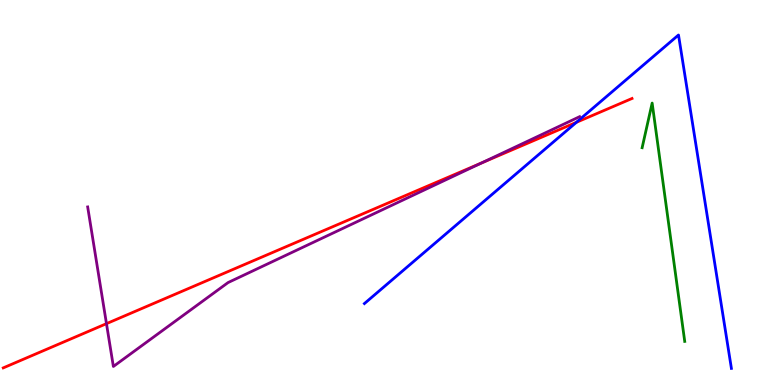[{'lines': ['blue', 'red'], 'intersections': [{'x': 7.44, 'y': 6.82}]}, {'lines': ['green', 'red'], 'intersections': []}, {'lines': ['purple', 'red'], 'intersections': [{'x': 1.37, 'y': 1.59}, {'x': 6.21, 'y': 5.77}]}, {'lines': ['blue', 'green'], 'intersections': []}, {'lines': ['blue', 'purple'], 'intersections': []}, {'lines': ['green', 'purple'], 'intersections': []}]